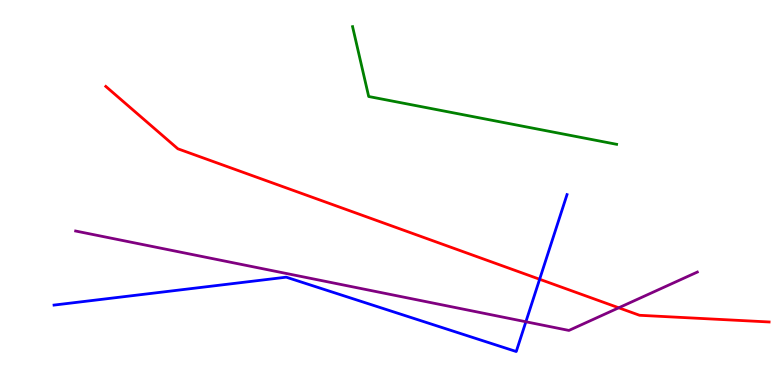[{'lines': ['blue', 'red'], 'intersections': [{'x': 6.96, 'y': 2.75}]}, {'lines': ['green', 'red'], 'intersections': []}, {'lines': ['purple', 'red'], 'intersections': [{'x': 7.98, 'y': 2.01}]}, {'lines': ['blue', 'green'], 'intersections': []}, {'lines': ['blue', 'purple'], 'intersections': [{'x': 6.79, 'y': 1.64}]}, {'lines': ['green', 'purple'], 'intersections': []}]